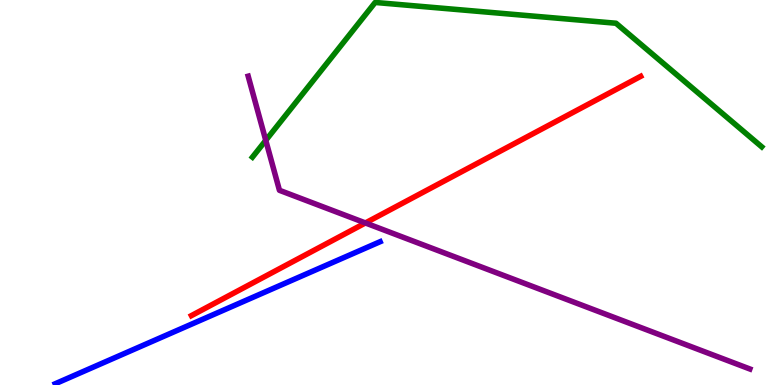[{'lines': ['blue', 'red'], 'intersections': []}, {'lines': ['green', 'red'], 'intersections': []}, {'lines': ['purple', 'red'], 'intersections': [{'x': 4.71, 'y': 4.21}]}, {'lines': ['blue', 'green'], 'intersections': []}, {'lines': ['blue', 'purple'], 'intersections': []}, {'lines': ['green', 'purple'], 'intersections': [{'x': 3.43, 'y': 6.35}]}]